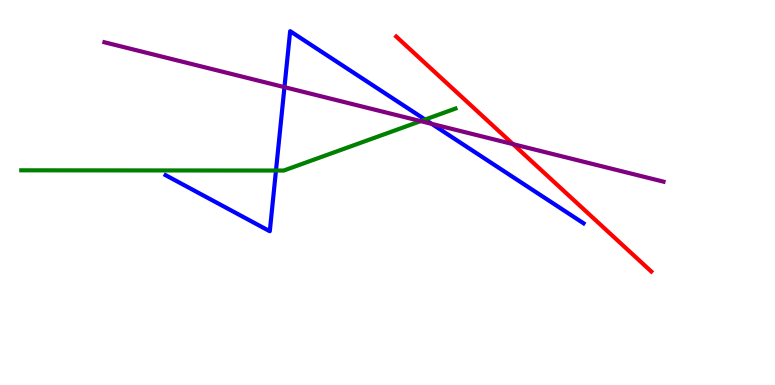[{'lines': ['blue', 'red'], 'intersections': []}, {'lines': ['green', 'red'], 'intersections': []}, {'lines': ['purple', 'red'], 'intersections': [{'x': 6.62, 'y': 6.26}]}, {'lines': ['blue', 'green'], 'intersections': [{'x': 3.56, 'y': 5.57}, {'x': 5.49, 'y': 6.9}]}, {'lines': ['blue', 'purple'], 'intersections': [{'x': 3.67, 'y': 7.74}, {'x': 5.57, 'y': 6.78}]}, {'lines': ['green', 'purple'], 'intersections': [{'x': 5.43, 'y': 6.85}]}]